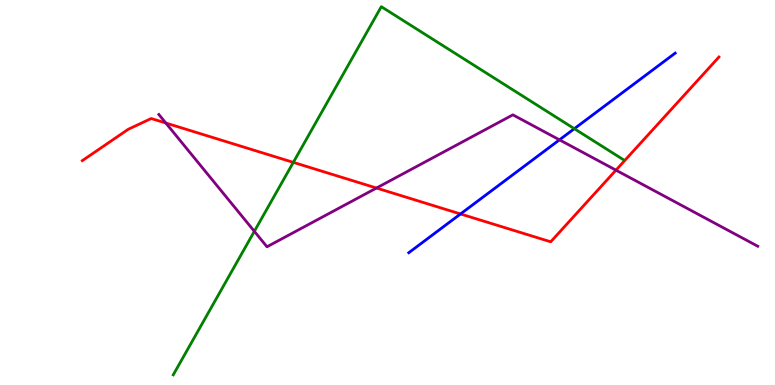[{'lines': ['blue', 'red'], 'intersections': [{'x': 5.94, 'y': 4.44}]}, {'lines': ['green', 'red'], 'intersections': [{'x': 3.78, 'y': 5.78}]}, {'lines': ['purple', 'red'], 'intersections': [{'x': 2.14, 'y': 6.8}, {'x': 4.86, 'y': 5.12}, {'x': 7.95, 'y': 5.58}]}, {'lines': ['blue', 'green'], 'intersections': [{'x': 7.41, 'y': 6.66}]}, {'lines': ['blue', 'purple'], 'intersections': [{'x': 7.22, 'y': 6.37}]}, {'lines': ['green', 'purple'], 'intersections': [{'x': 3.28, 'y': 3.99}]}]